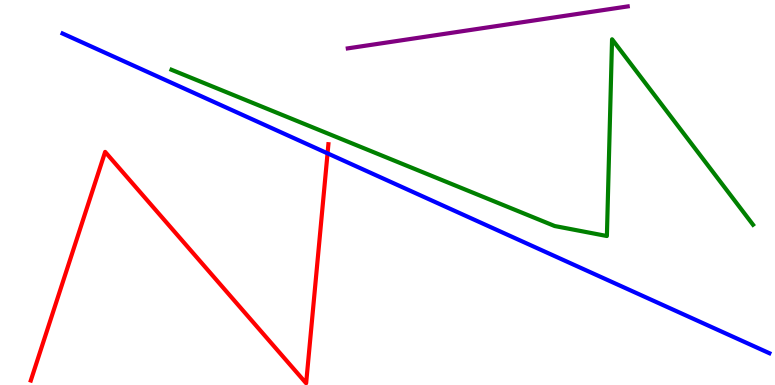[{'lines': ['blue', 'red'], 'intersections': [{'x': 4.23, 'y': 6.02}]}, {'lines': ['green', 'red'], 'intersections': []}, {'lines': ['purple', 'red'], 'intersections': []}, {'lines': ['blue', 'green'], 'intersections': []}, {'lines': ['blue', 'purple'], 'intersections': []}, {'lines': ['green', 'purple'], 'intersections': []}]